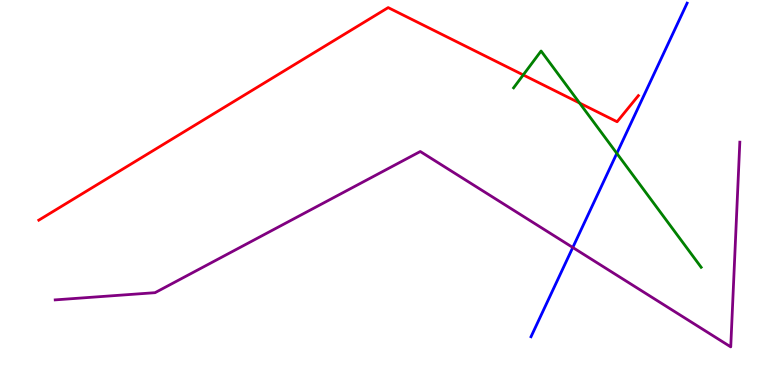[{'lines': ['blue', 'red'], 'intersections': []}, {'lines': ['green', 'red'], 'intersections': [{'x': 6.75, 'y': 8.05}, {'x': 7.48, 'y': 7.32}]}, {'lines': ['purple', 'red'], 'intersections': []}, {'lines': ['blue', 'green'], 'intersections': [{'x': 7.96, 'y': 6.02}]}, {'lines': ['blue', 'purple'], 'intersections': [{'x': 7.39, 'y': 3.57}]}, {'lines': ['green', 'purple'], 'intersections': []}]